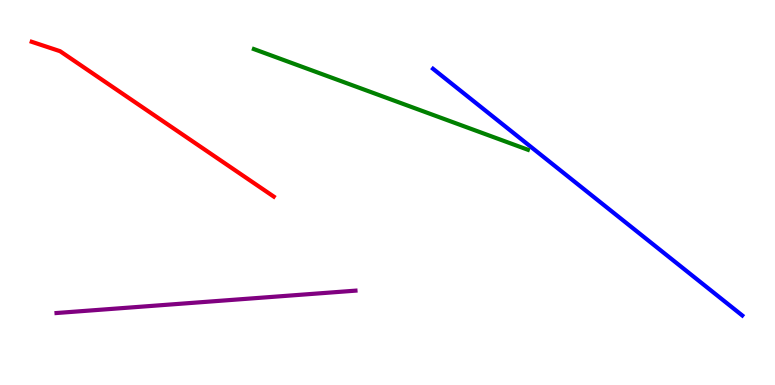[{'lines': ['blue', 'red'], 'intersections': []}, {'lines': ['green', 'red'], 'intersections': []}, {'lines': ['purple', 'red'], 'intersections': []}, {'lines': ['blue', 'green'], 'intersections': []}, {'lines': ['blue', 'purple'], 'intersections': []}, {'lines': ['green', 'purple'], 'intersections': []}]